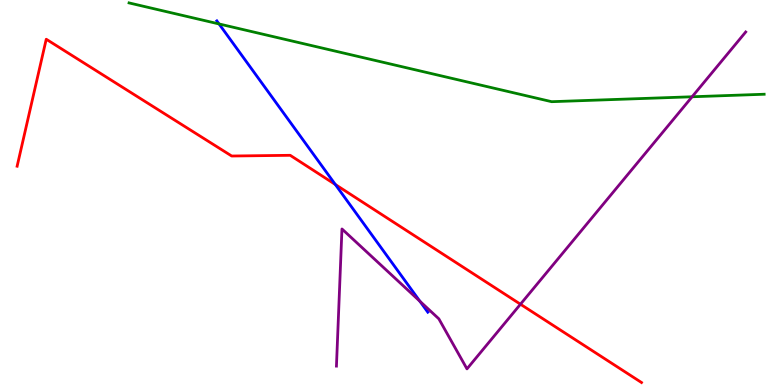[{'lines': ['blue', 'red'], 'intersections': [{'x': 4.33, 'y': 5.21}]}, {'lines': ['green', 'red'], 'intersections': []}, {'lines': ['purple', 'red'], 'intersections': [{'x': 6.72, 'y': 2.1}]}, {'lines': ['blue', 'green'], 'intersections': [{'x': 2.83, 'y': 9.38}]}, {'lines': ['blue', 'purple'], 'intersections': [{'x': 5.42, 'y': 2.18}]}, {'lines': ['green', 'purple'], 'intersections': [{'x': 8.93, 'y': 7.49}]}]